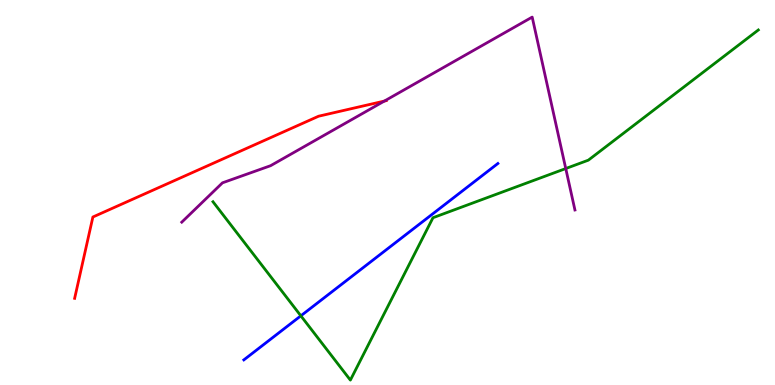[{'lines': ['blue', 'red'], 'intersections': []}, {'lines': ['green', 'red'], 'intersections': []}, {'lines': ['purple', 'red'], 'intersections': [{'x': 4.96, 'y': 7.37}]}, {'lines': ['blue', 'green'], 'intersections': [{'x': 3.88, 'y': 1.8}]}, {'lines': ['blue', 'purple'], 'intersections': []}, {'lines': ['green', 'purple'], 'intersections': [{'x': 7.3, 'y': 5.62}]}]